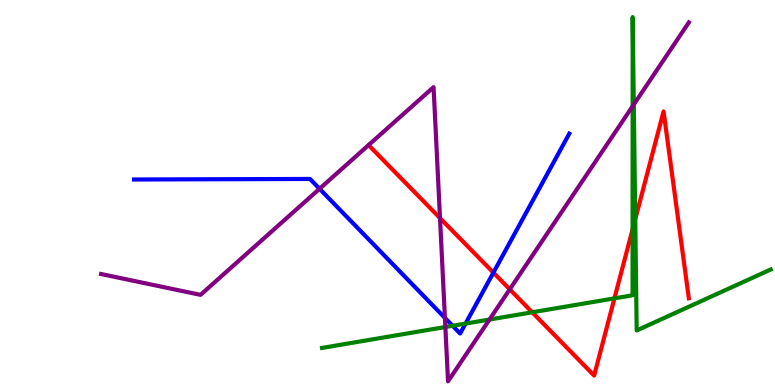[{'lines': ['blue', 'red'], 'intersections': [{'x': 6.37, 'y': 2.92}]}, {'lines': ['green', 'red'], 'intersections': [{'x': 6.87, 'y': 1.89}, {'x': 7.93, 'y': 2.25}, {'x': 8.16, 'y': 4.04}, {'x': 8.2, 'y': 4.31}]}, {'lines': ['purple', 'red'], 'intersections': [{'x': 5.68, 'y': 4.34}, {'x': 6.58, 'y': 2.48}]}, {'lines': ['blue', 'green'], 'intersections': [{'x': 5.84, 'y': 1.54}, {'x': 6.01, 'y': 1.59}]}, {'lines': ['blue', 'purple'], 'intersections': [{'x': 4.12, 'y': 5.1}, {'x': 5.74, 'y': 1.74}]}, {'lines': ['green', 'purple'], 'intersections': [{'x': 5.75, 'y': 1.51}, {'x': 6.32, 'y': 1.7}, {'x': 8.16, 'y': 7.24}, {'x': 8.18, 'y': 7.29}]}]